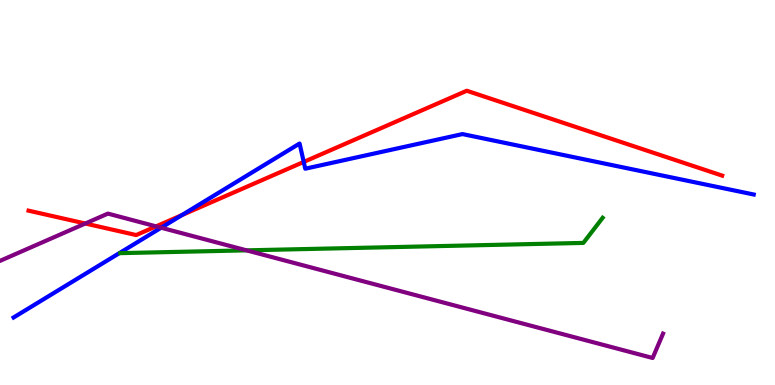[{'lines': ['blue', 'red'], 'intersections': [{'x': 2.35, 'y': 4.41}, {'x': 3.92, 'y': 5.79}]}, {'lines': ['green', 'red'], 'intersections': []}, {'lines': ['purple', 'red'], 'intersections': [{'x': 1.1, 'y': 4.19}, {'x': 2.01, 'y': 4.12}]}, {'lines': ['blue', 'green'], 'intersections': []}, {'lines': ['blue', 'purple'], 'intersections': [{'x': 2.08, 'y': 4.09}]}, {'lines': ['green', 'purple'], 'intersections': [{'x': 3.18, 'y': 3.5}]}]